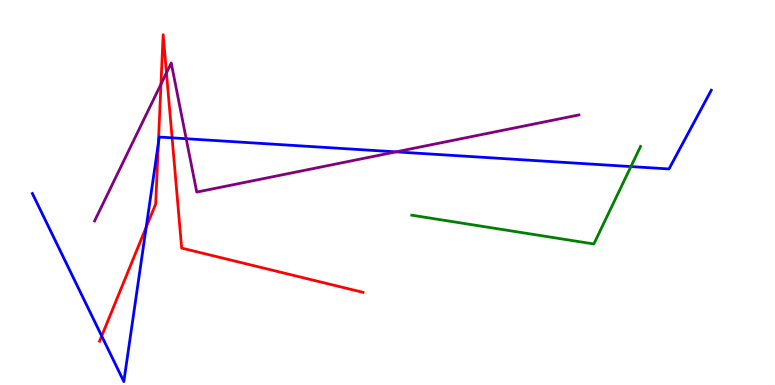[{'lines': ['blue', 'red'], 'intersections': [{'x': 1.31, 'y': 1.27}, {'x': 1.89, 'y': 4.1}, {'x': 2.04, 'y': 6.28}, {'x': 2.22, 'y': 6.42}]}, {'lines': ['green', 'red'], 'intersections': []}, {'lines': ['purple', 'red'], 'intersections': [{'x': 2.08, 'y': 7.81}, {'x': 2.15, 'y': 8.11}]}, {'lines': ['blue', 'green'], 'intersections': [{'x': 8.14, 'y': 5.67}]}, {'lines': ['blue', 'purple'], 'intersections': [{'x': 2.4, 'y': 6.4}, {'x': 5.11, 'y': 6.06}]}, {'lines': ['green', 'purple'], 'intersections': []}]